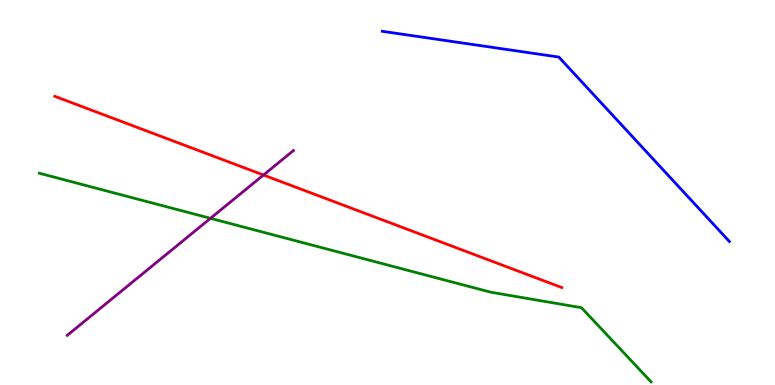[{'lines': ['blue', 'red'], 'intersections': []}, {'lines': ['green', 'red'], 'intersections': []}, {'lines': ['purple', 'red'], 'intersections': [{'x': 3.4, 'y': 5.45}]}, {'lines': ['blue', 'green'], 'intersections': []}, {'lines': ['blue', 'purple'], 'intersections': []}, {'lines': ['green', 'purple'], 'intersections': [{'x': 2.72, 'y': 4.33}]}]